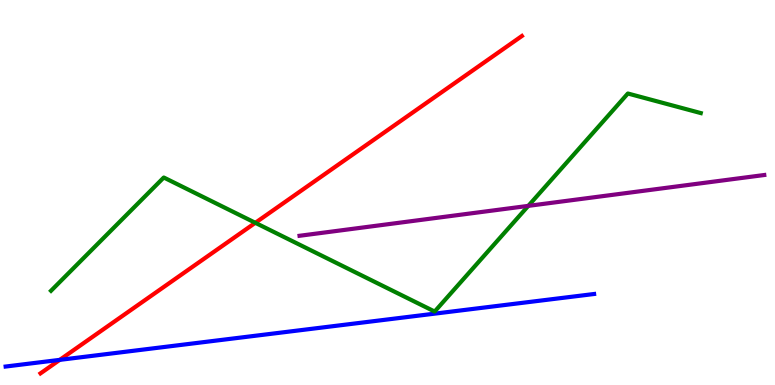[{'lines': ['blue', 'red'], 'intersections': [{'x': 0.771, 'y': 0.653}]}, {'lines': ['green', 'red'], 'intersections': [{'x': 3.29, 'y': 4.21}]}, {'lines': ['purple', 'red'], 'intersections': []}, {'lines': ['blue', 'green'], 'intersections': []}, {'lines': ['blue', 'purple'], 'intersections': []}, {'lines': ['green', 'purple'], 'intersections': [{'x': 6.82, 'y': 4.65}]}]